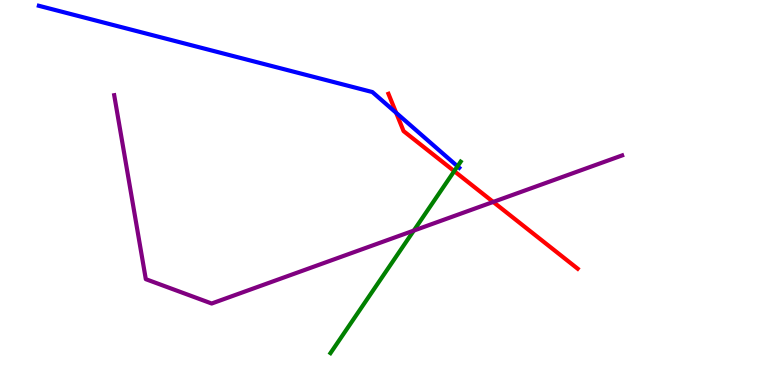[{'lines': ['blue', 'red'], 'intersections': [{'x': 5.11, 'y': 7.07}]}, {'lines': ['green', 'red'], 'intersections': [{'x': 5.86, 'y': 5.55}]}, {'lines': ['purple', 'red'], 'intersections': [{'x': 6.36, 'y': 4.75}]}, {'lines': ['blue', 'green'], 'intersections': [{'x': 5.9, 'y': 5.68}]}, {'lines': ['blue', 'purple'], 'intersections': []}, {'lines': ['green', 'purple'], 'intersections': [{'x': 5.34, 'y': 4.01}]}]